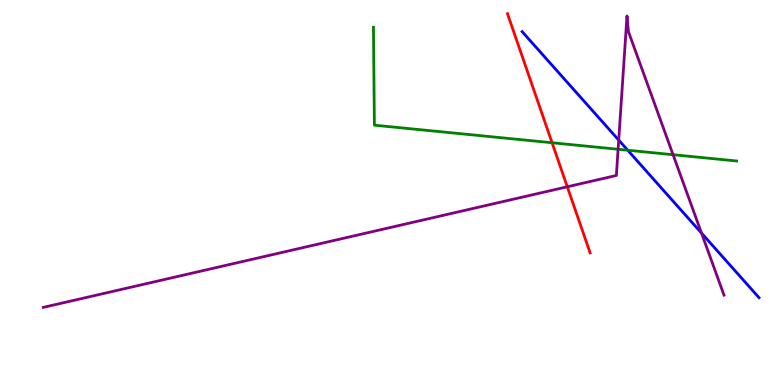[{'lines': ['blue', 'red'], 'intersections': []}, {'lines': ['green', 'red'], 'intersections': [{'x': 7.12, 'y': 6.29}]}, {'lines': ['purple', 'red'], 'intersections': [{'x': 7.32, 'y': 5.15}]}, {'lines': ['blue', 'green'], 'intersections': [{'x': 8.1, 'y': 6.1}]}, {'lines': ['blue', 'purple'], 'intersections': [{'x': 7.98, 'y': 6.36}, {'x': 9.05, 'y': 3.95}]}, {'lines': ['green', 'purple'], 'intersections': [{'x': 7.98, 'y': 6.12}, {'x': 8.68, 'y': 5.98}]}]